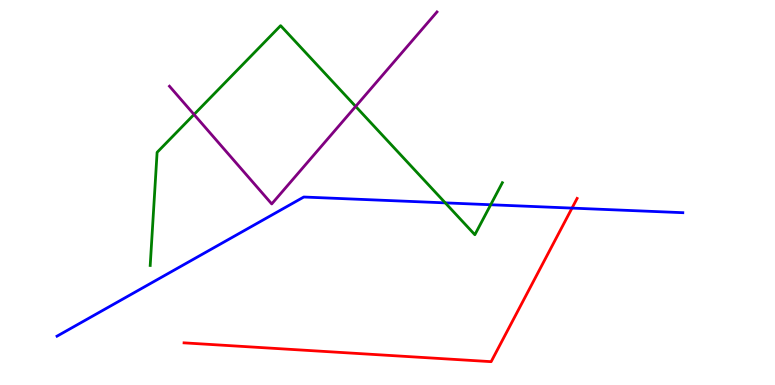[{'lines': ['blue', 'red'], 'intersections': [{'x': 7.38, 'y': 4.59}]}, {'lines': ['green', 'red'], 'intersections': []}, {'lines': ['purple', 'red'], 'intersections': []}, {'lines': ['blue', 'green'], 'intersections': [{'x': 5.75, 'y': 4.73}, {'x': 6.33, 'y': 4.68}]}, {'lines': ['blue', 'purple'], 'intersections': []}, {'lines': ['green', 'purple'], 'intersections': [{'x': 2.5, 'y': 7.03}, {'x': 4.59, 'y': 7.24}]}]